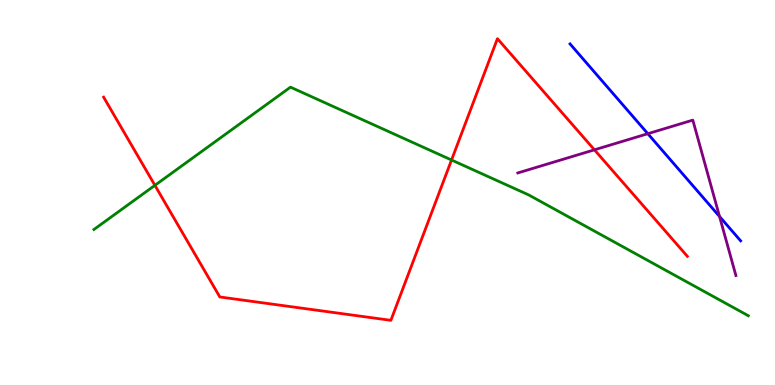[{'lines': ['blue', 'red'], 'intersections': []}, {'lines': ['green', 'red'], 'intersections': [{'x': 2.0, 'y': 5.19}, {'x': 5.83, 'y': 5.84}]}, {'lines': ['purple', 'red'], 'intersections': [{'x': 7.67, 'y': 6.11}]}, {'lines': ['blue', 'green'], 'intersections': []}, {'lines': ['blue', 'purple'], 'intersections': [{'x': 8.36, 'y': 6.53}, {'x': 9.28, 'y': 4.38}]}, {'lines': ['green', 'purple'], 'intersections': []}]